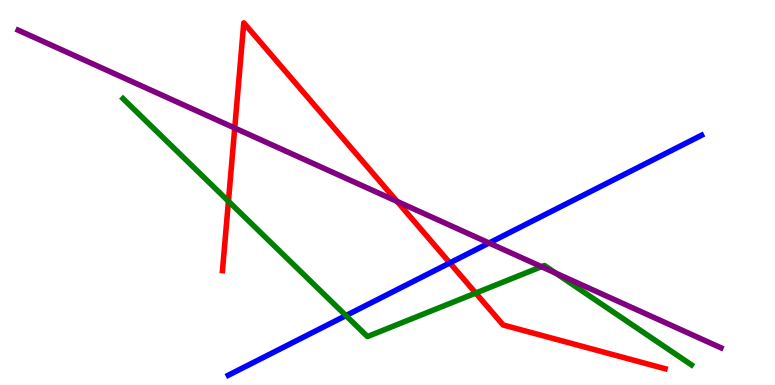[{'lines': ['blue', 'red'], 'intersections': [{'x': 5.8, 'y': 3.17}]}, {'lines': ['green', 'red'], 'intersections': [{'x': 2.95, 'y': 4.77}, {'x': 6.14, 'y': 2.39}]}, {'lines': ['purple', 'red'], 'intersections': [{'x': 3.03, 'y': 6.67}, {'x': 5.12, 'y': 4.77}]}, {'lines': ['blue', 'green'], 'intersections': [{'x': 4.46, 'y': 1.8}]}, {'lines': ['blue', 'purple'], 'intersections': [{'x': 6.31, 'y': 3.69}]}, {'lines': ['green', 'purple'], 'intersections': [{'x': 6.99, 'y': 3.07}, {'x': 7.17, 'y': 2.91}]}]